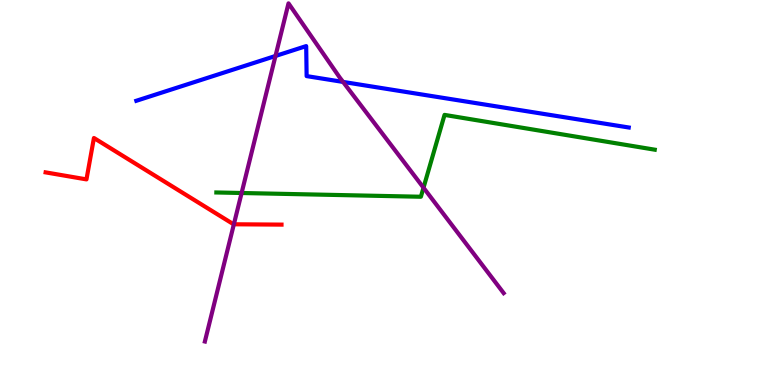[{'lines': ['blue', 'red'], 'intersections': []}, {'lines': ['green', 'red'], 'intersections': []}, {'lines': ['purple', 'red'], 'intersections': [{'x': 3.02, 'y': 4.17}]}, {'lines': ['blue', 'green'], 'intersections': []}, {'lines': ['blue', 'purple'], 'intersections': [{'x': 3.55, 'y': 8.55}, {'x': 4.43, 'y': 7.87}]}, {'lines': ['green', 'purple'], 'intersections': [{'x': 3.12, 'y': 4.99}, {'x': 5.46, 'y': 5.12}]}]